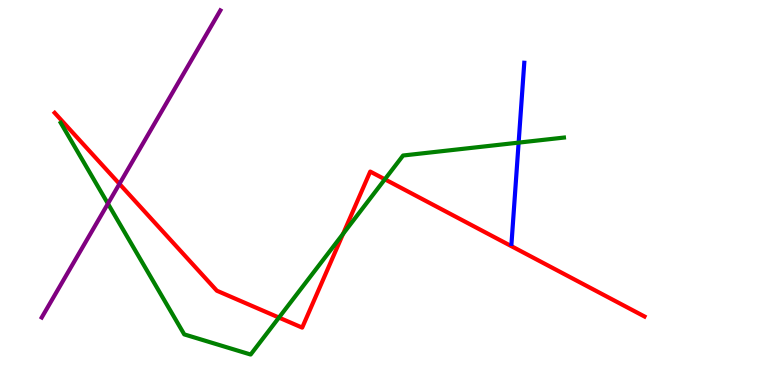[{'lines': ['blue', 'red'], 'intersections': []}, {'lines': ['green', 'red'], 'intersections': [{'x': 3.6, 'y': 1.75}, {'x': 4.43, 'y': 3.93}, {'x': 4.97, 'y': 5.34}]}, {'lines': ['purple', 'red'], 'intersections': [{'x': 1.54, 'y': 5.22}]}, {'lines': ['blue', 'green'], 'intersections': [{'x': 6.69, 'y': 6.3}]}, {'lines': ['blue', 'purple'], 'intersections': []}, {'lines': ['green', 'purple'], 'intersections': [{'x': 1.39, 'y': 4.71}]}]